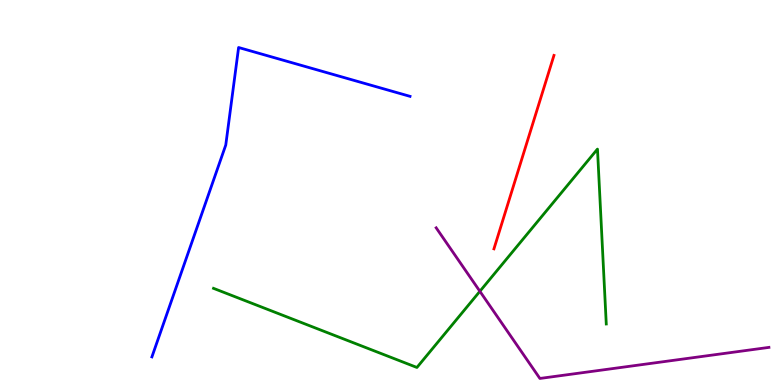[{'lines': ['blue', 'red'], 'intersections': []}, {'lines': ['green', 'red'], 'intersections': []}, {'lines': ['purple', 'red'], 'intersections': []}, {'lines': ['blue', 'green'], 'intersections': []}, {'lines': ['blue', 'purple'], 'intersections': []}, {'lines': ['green', 'purple'], 'intersections': [{'x': 6.19, 'y': 2.43}]}]